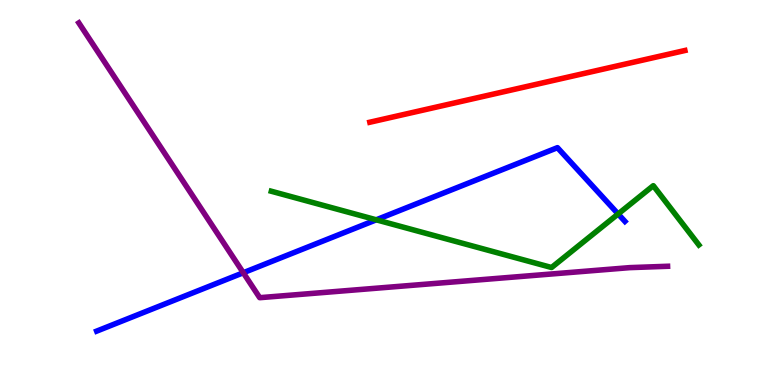[{'lines': ['blue', 'red'], 'intersections': []}, {'lines': ['green', 'red'], 'intersections': []}, {'lines': ['purple', 'red'], 'intersections': []}, {'lines': ['blue', 'green'], 'intersections': [{'x': 4.86, 'y': 4.29}, {'x': 7.98, 'y': 4.44}]}, {'lines': ['blue', 'purple'], 'intersections': [{'x': 3.14, 'y': 2.92}]}, {'lines': ['green', 'purple'], 'intersections': []}]